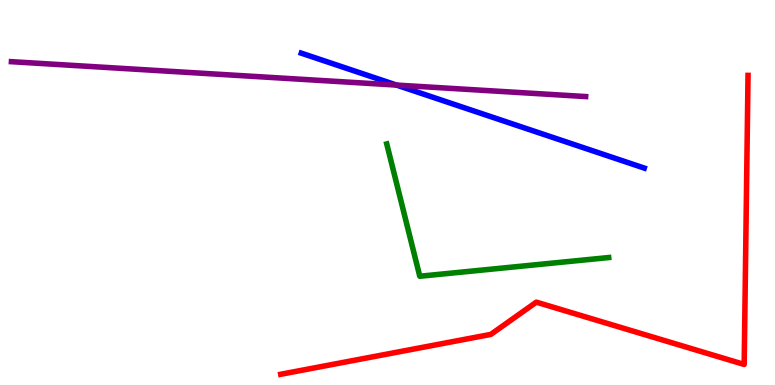[{'lines': ['blue', 'red'], 'intersections': []}, {'lines': ['green', 'red'], 'intersections': []}, {'lines': ['purple', 'red'], 'intersections': []}, {'lines': ['blue', 'green'], 'intersections': []}, {'lines': ['blue', 'purple'], 'intersections': [{'x': 5.12, 'y': 7.79}]}, {'lines': ['green', 'purple'], 'intersections': []}]